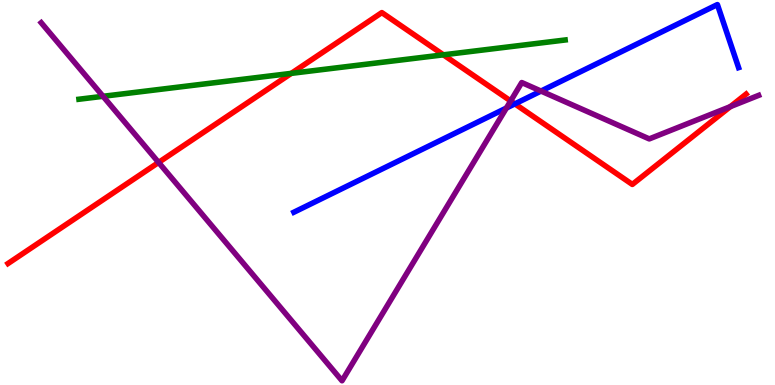[{'lines': ['blue', 'red'], 'intersections': [{'x': 6.64, 'y': 7.3}]}, {'lines': ['green', 'red'], 'intersections': [{'x': 3.76, 'y': 8.09}, {'x': 5.72, 'y': 8.58}]}, {'lines': ['purple', 'red'], 'intersections': [{'x': 2.05, 'y': 5.78}, {'x': 6.59, 'y': 7.38}, {'x': 9.42, 'y': 7.23}]}, {'lines': ['blue', 'green'], 'intersections': []}, {'lines': ['blue', 'purple'], 'intersections': [{'x': 6.53, 'y': 7.19}, {'x': 6.98, 'y': 7.63}]}, {'lines': ['green', 'purple'], 'intersections': [{'x': 1.33, 'y': 7.5}]}]